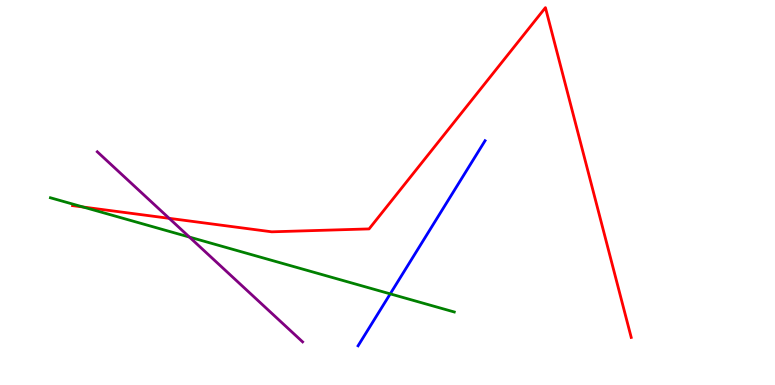[{'lines': ['blue', 'red'], 'intersections': []}, {'lines': ['green', 'red'], 'intersections': [{'x': 1.07, 'y': 4.62}]}, {'lines': ['purple', 'red'], 'intersections': [{'x': 2.18, 'y': 4.33}]}, {'lines': ['blue', 'green'], 'intersections': [{'x': 5.04, 'y': 2.37}]}, {'lines': ['blue', 'purple'], 'intersections': []}, {'lines': ['green', 'purple'], 'intersections': [{'x': 2.44, 'y': 3.84}]}]